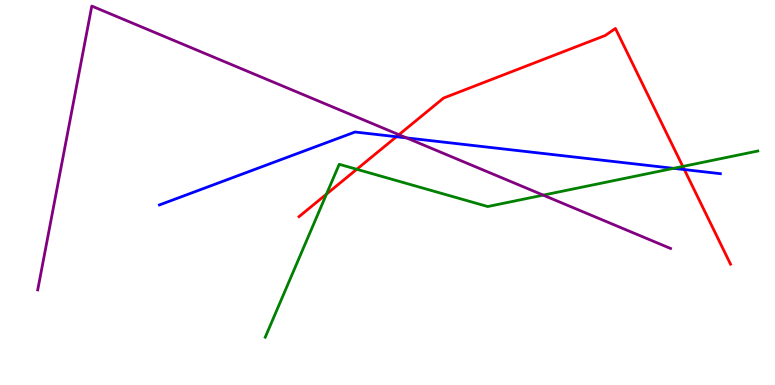[{'lines': ['blue', 'red'], 'intersections': [{'x': 5.12, 'y': 6.45}, {'x': 8.83, 'y': 5.6}]}, {'lines': ['green', 'red'], 'intersections': [{'x': 4.21, 'y': 4.96}, {'x': 4.6, 'y': 5.6}, {'x': 8.81, 'y': 5.68}]}, {'lines': ['purple', 'red'], 'intersections': [{'x': 5.15, 'y': 6.5}]}, {'lines': ['blue', 'green'], 'intersections': [{'x': 8.69, 'y': 5.63}]}, {'lines': ['blue', 'purple'], 'intersections': [{'x': 5.25, 'y': 6.42}]}, {'lines': ['green', 'purple'], 'intersections': [{'x': 7.01, 'y': 4.93}]}]